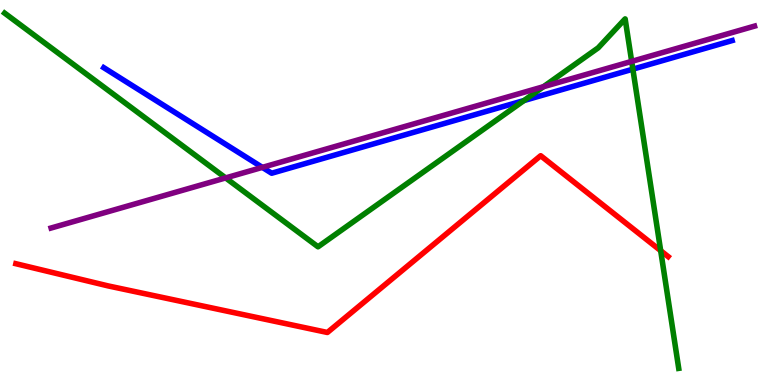[{'lines': ['blue', 'red'], 'intersections': []}, {'lines': ['green', 'red'], 'intersections': [{'x': 8.52, 'y': 3.49}]}, {'lines': ['purple', 'red'], 'intersections': []}, {'lines': ['blue', 'green'], 'intersections': [{'x': 6.76, 'y': 7.39}, {'x': 8.17, 'y': 8.2}]}, {'lines': ['blue', 'purple'], 'intersections': [{'x': 3.39, 'y': 5.65}]}, {'lines': ['green', 'purple'], 'intersections': [{'x': 2.91, 'y': 5.38}, {'x': 7.01, 'y': 7.75}, {'x': 8.15, 'y': 8.41}]}]